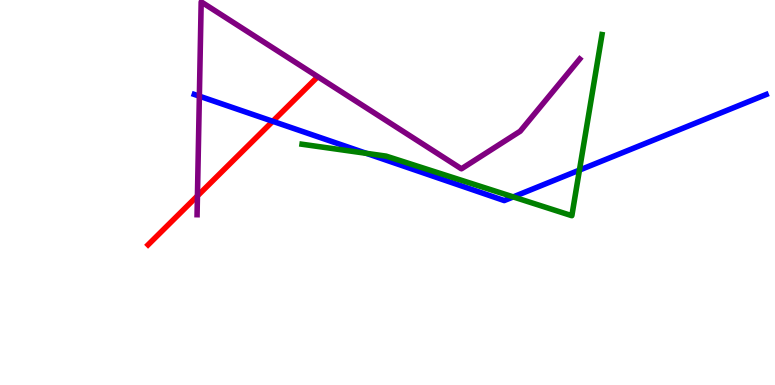[{'lines': ['blue', 'red'], 'intersections': [{'x': 3.52, 'y': 6.85}]}, {'lines': ['green', 'red'], 'intersections': []}, {'lines': ['purple', 'red'], 'intersections': [{'x': 2.55, 'y': 4.91}]}, {'lines': ['blue', 'green'], 'intersections': [{'x': 4.73, 'y': 6.02}, {'x': 6.62, 'y': 4.89}, {'x': 7.48, 'y': 5.58}]}, {'lines': ['blue', 'purple'], 'intersections': [{'x': 2.57, 'y': 7.5}]}, {'lines': ['green', 'purple'], 'intersections': []}]